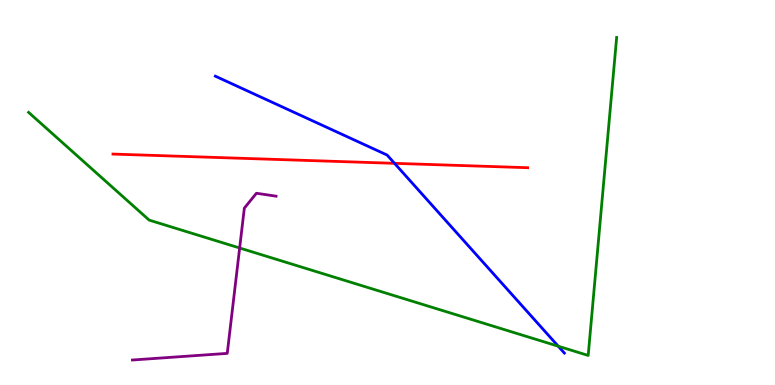[{'lines': ['blue', 'red'], 'intersections': [{'x': 5.09, 'y': 5.76}]}, {'lines': ['green', 'red'], 'intersections': []}, {'lines': ['purple', 'red'], 'intersections': []}, {'lines': ['blue', 'green'], 'intersections': [{'x': 7.2, 'y': 1.01}]}, {'lines': ['blue', 'purple'], 'intersections': []}, {'lines': ['green', 'purple'], 'intersections': [{'x': 3.09, 'y': 3.56}]}]